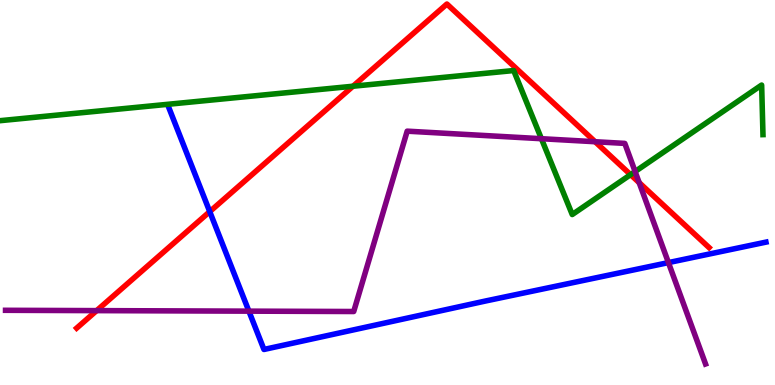[{'lines': ['blue', 'red'], 'intersections': [{'x': 2.71, 'y': 4.5}]}, {'lines': ['green', 'red'], 'intersections': [{'x': 4.55, 'y': 7.76}, {'x': 8.14, 'y': 5.46}]}, {'lines': ['purple', 'red'], 'intersections': [{'x': 1.25, 'y': 1.93}, {'x': 7.68, 'y': 6.32}, {'x': 8.25, 'y': 5.26}]}, {'lines': ['blue', 'green'], 'intersections': []}, {'lines': ['blue', 'purple'], 'intersections': [{'x': 3.21, 'y': 1.92}, {'x': 8.62, 'y': 3.18}]}, {'lines': ['green', 'purple'], 'intersections': [{'x': 6.99, 'y': 6.4}, {'x': 8.2, 'y': 5.54}]}]